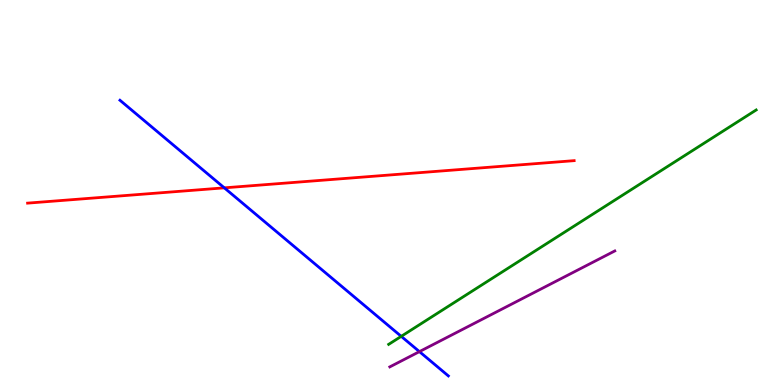[{'lines': ['blue', 'red'], 'intersections': [{'x': 2.89, 'y': 5.12}]}, {'lines': ['green', 'red'], 'intersections': []}, {'lines': ['purple', 'red'], 'intersections': []}, {'lines': ['blue', 'green'], 'intersections': [{'x': 5.18, 'y': 1.26}]}, {'lines': ['blue', 'purple'], 'intersections': [{'x': 5.41, 'y': 0.867}]}, {'lines': ['green', 'purple'], 'intersections': []}]